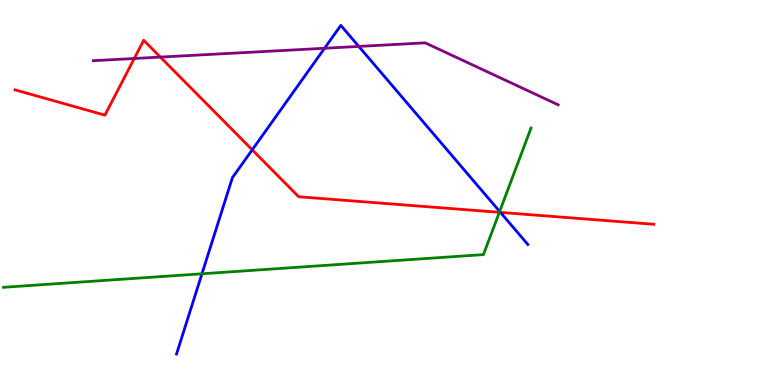[{'lines': ['blue', 'red'], 'intersections': [{'x': 3.25, 'y': 6.11}, {'x': 6.46, 'y': 4.48}]}, {'lines': ['green', 'red'], 'intersections': [{'x': 6.44, 'y': 4.49}]}, {'lines': ['purple', 'red'], 'intersections': [{'x': 1.73, 'y': 8.48}, {'x': 2.07, 'y': 8.52}]}, {'lines': ['blue', 'green'], 'intersections': [{'x': 2.61, 'y': 2.89}, {'x': 6.45, 'y': 4.51}]}, {'lines': ['blue', 'purple'], 'intersections': [{'x': 4.19, 'y': 8.75}, {'x': 4.63, 'y': 8.79}]}, {'lines': ['green', 'purple'], 'intersections': []}]